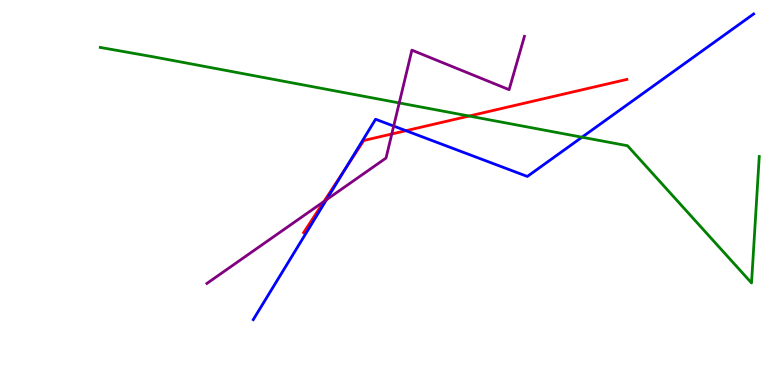[{'lines': ['blue', 'red'], 'intersections': [{'x': 4.46, 'y': 5.63}, {'x': 5.24, 'y': 6.61}]}, {'lines': ['green', 'red'], 'intersections': [{'x': 6.05, 'y': 6.99}]}, {'lines': ['purple', 'red'], 'intersections': [{'x': 4.18, 'y': 4.77}, {'x': 5.06, 'y': 6.52}]}, {'lines': ['blue', 'green'], 'intersections': [{'x': 7.51, 'y': 6.44}]}, {'lines': ['blue', 'purple'], 'intersections': [{'x': 4.21, 'y': 4.81}, {'x': 5.08, 'y': 6.73}]}, {'lines': ['green', 'purple'], 'intersections': [{'x': 5.15, 'y': 7.33}]}]